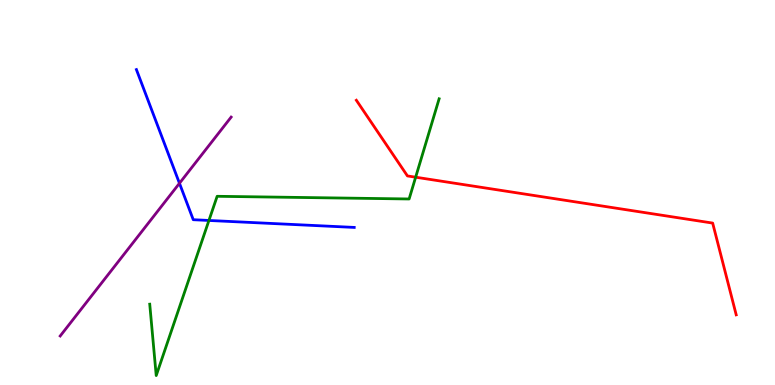[{'lines': ['blue', 'red'], 'intersections': []}, {'lines': ['green', 'red'], 'intersections': [{'x': 5.36, 'y': 5.4}]}, {'lines': ['purple', 'red'], 'intersections': []}, {'lines': ['blue', 'green'], 'intersections': [{'x': 2.7, 'y': 4.27}]}, {'lines': ['blue', 'purple'], 'intersections': [{'x': 2.32, 'y': 5.24}]}, {'lines': ['green', 'purple'], 'intersections': []}]